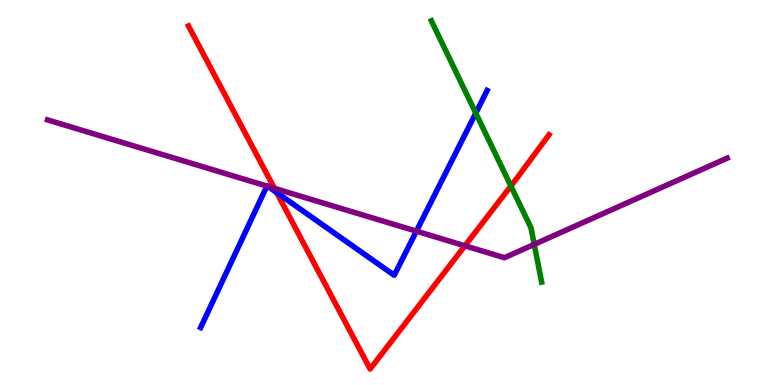[{'lines': ['blue', 'red'], 'intersections': [{'x': 3.57, 'y': 5.0}]}, {'lines': ['green', 'red'], 'intersections': [{'x': 6.59, 'y': 5.17}]}, {'lines': ['purple', 'red'], 'intersections': [{'x': 3.54, 'y': 5.11}, {'x': 6.0, 'y': 3.62}]}, {'lines': ['blue', 'green'], 'intersections': [{'x': 6.14, 'y': 7.06}]}, {'lines': ['blue', 'purple'], 'intersections': [{'x': 3.44, 'y': 5.17}, {'x': 3.46, 'y': 5.16}, {'x': 5.37, 'y': 4.0}]}, {'lines': ['green', 'purple'], 'intersections': [{'x': 6.89, 'y': 3.65}]}]